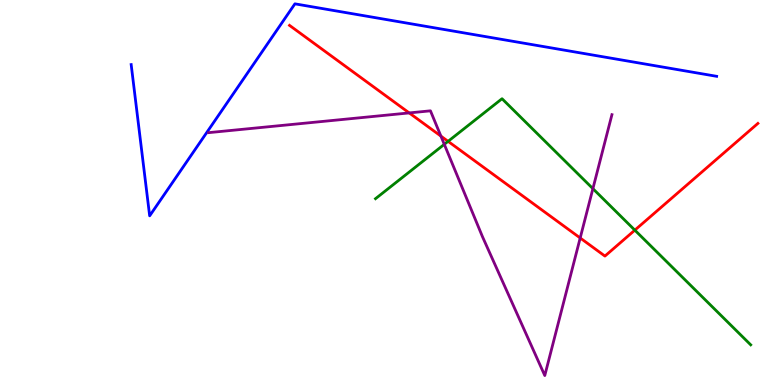[{'lines': ['blue', 'red'], 'intersections': []}, {'lines': ['green', 'red'], 'intersections': [{'x': 5.78, 'y': 6.33}, {'x': 8.19, 'y': 4.02}]}, {'lines': ['purple', 'red'], 'intersections': [{'x': 5.28, 'y': 7.07}, {'x': 5.69, 'y': 6.47}, {'x': 7.49, 'y': 3.82}]}, {'lines': ['blue', 'green'], 'intersections': []}, {'lines': ['blue', 'purple'], 'intersections': []}, {'lines': ['green', 'purple'], 'intersections': [{'x': 5.73, 'y': 6.25}, {'x': 7.65, 'y': 5.1}]}]